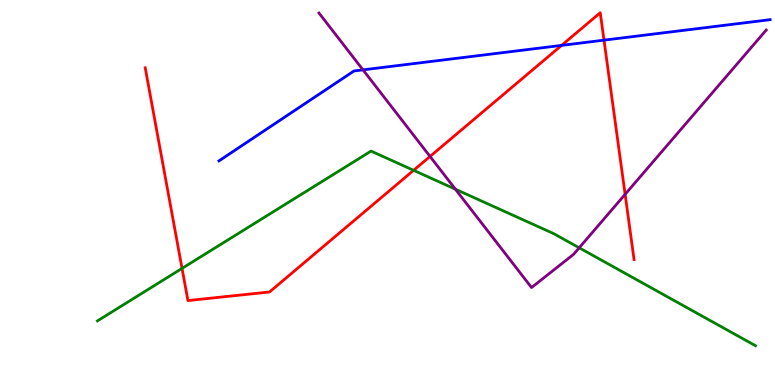[{'lines': ['blue', 'red'], 'intersections': [{'x': 7.25, 'y': 8.82}, {'x': 7.79, 'y': 8.96}]}, {'lines': ['green', 'red'], 'intersections': [{'x': 2.35, 'y': 3.03}, {'x': 5.34, 'y': 5.58}]}, {'lines': ['purple', 'red'], 'intersections': [{'x': 5.55, 'y': 5.94}, {'x': 8.07, 'y': 4.95}]}, {'lines': ['blue', 'green'], 'intersections': []}, {'lines': ['blue', 'purple'], 'intersections': [{'x': 4.68, 'y': 8.19}]}, {'lines': ['green', 'purple'], 'intersections': [{'x': 5.88, 'y': 5.09}, {'x': 7.47, 'y': 3.56}]}]